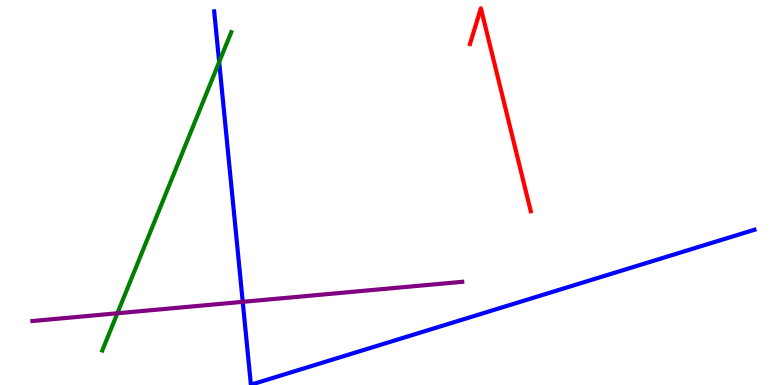[{'lines': ['blue', 'red'], 'intersections': []}, {'lines': ['green', 'red'], 'intersections': []}, {'lines': ['purple', 'red'], 'intersections': []}, {'lines': ['blue', 'green'], 'intersections': [{'x': 2.83, 'y': 8.39}]}, {'lines': ['blue', 'purple'], 'intersections': [{'x': 3.13, 'y': 2.16}]}, {'lines': ['green', 'purple'], 'intersections': [{'x': 1.51, 'y': 1.86}]}]